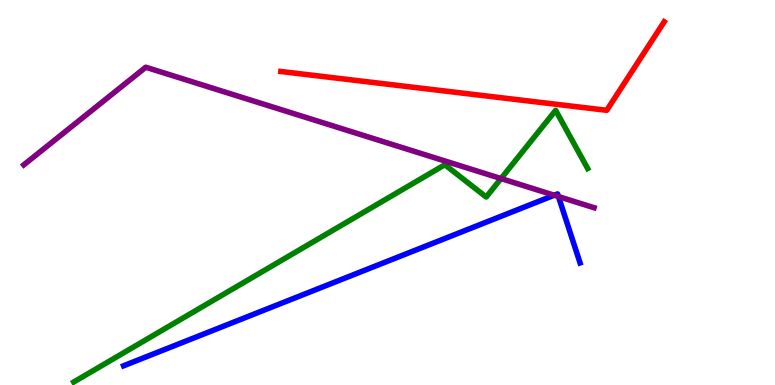[{'lines': ['blue', 'red'], 'intersections': []}, {'lines': ['green', 'red'], 'intersections': []}, {'lines': ['purple', 'red'], 'intersections': []}, {'lines': ['blue', 'green'], 'intersections': []}, {'lines': ['blue', 'purple'], 'intersections': [{'x': 7.15, 'y': 4.93}, {'x': 7.21, 'y': 4.89}]}, {'lines': ['green', 'purple'], 'intersections': [{'x': 6.46, 'y': 5.36}]}]